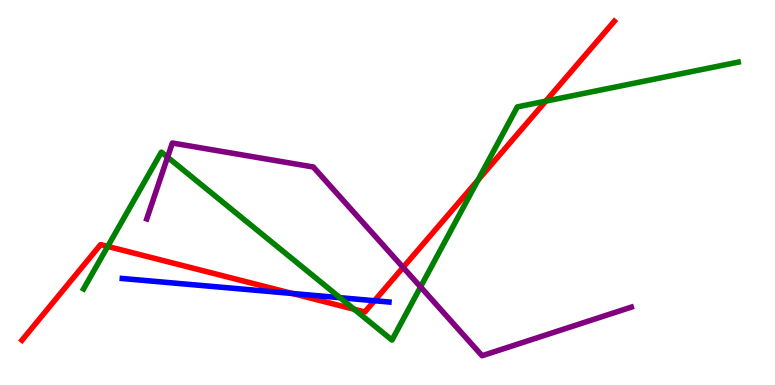[{'lines': ['blue', 'red'], 'intersections': [{'x': 3.77, 'y': 2.38}, {'x': 4.83, 'y': 2.19}]}, {'lines': ['green', 'red'], 'intersections': [{'x': 1.39, 'y': 3.6}, {'x': 4.57, 'y': 1.97}, {'x': 6.17, 'y': 5.32}, {'x': 7.04, 'y': 7.37}]}, {'lines': ['purple', 'red'], 'intersections': [{'x': 5.2, 'y': 3.05}]}, {'lines': ['blue', 'green'], 'intersections': [{'x': 4.39, 'y': 2.27}]}, {'lines': ['blue', 'purple'], 'intersections': []}, {'lines': ['green', 'purple'], 'intersections': [{'x': 2.16, 'y': 5.92}, {'x': 5.43, 'y': 2.55}]}]